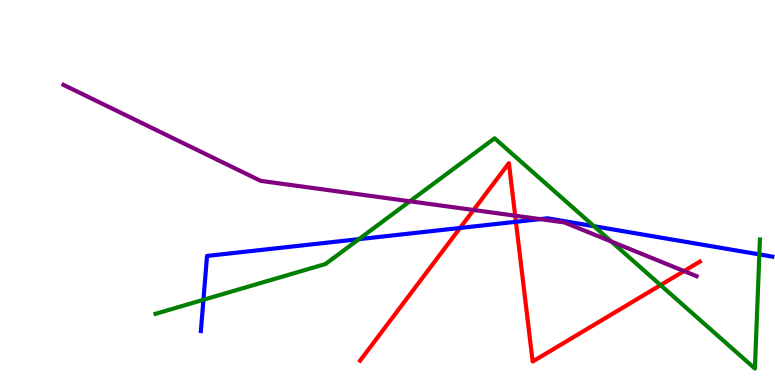[{'lines': ['blue', 'red'], 'intersections': [{'x': 5.94, 'y': 4.08}, {'x': 6.66, 'y': 4.24}]}, {'lines': ['green', 'red'], 'intersections': [{'x': 8.52, 'y': 2.59}]}, {'lines': ['purple', 'red'], 'intersections': [{'x': 6.11, 'y': 4.55}, {'x': 6.65, 'y': 4.4}, {'x': 8.83, 'y': 2.96}]}, {'lines': ['blue', 'green'], 'intersections': [{'x': 2.62, 'y': 2.21}, {'x': 4.63, 'y': 3.79}, {'x': 7.66, 'y': 4.12}, {'x': 9.8, 'y': 3.39}]}, {'lines': ['blue', 'purple'], 'intersections': [{'x': 6.97, 'y': 4.31}]}, {'lines': ['green', 'purple'], 'intersections': [{'x': 5.29, 'y': 4.77}, {'x': 7.89, 'y': 3.73}]}]